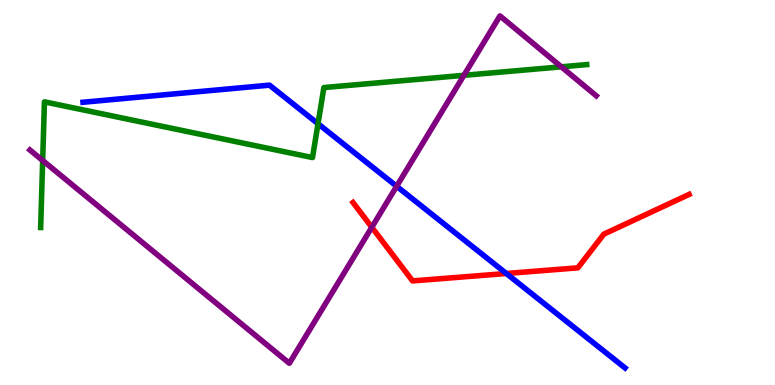[{'lines': ['blue', 'red'], 'intersections': [{'x': 6.53, 'y': 2.9}]}, {'lines': ['green', 'red'], 'intersections': []}, {'lines': ['purple', 'red'], 'intersections': [{'x': 4.8, 'y': 4.1}]}, {'lines': ['blue', 'green'], 'intersections': [{'x': 4.1, 'y': 6.79}]}, {'lines': ['blue', 'purple'], 'intersections': [{'x': 5.12, 'y': 5.16}]}, {'lines': ['green', 'purple'], 'intersections': [{'x': 0.551, 'y': 5.83}, {'x': 5.99, 'y': 8.04}, {'x': 7.24, 'y': 8.26}]}]